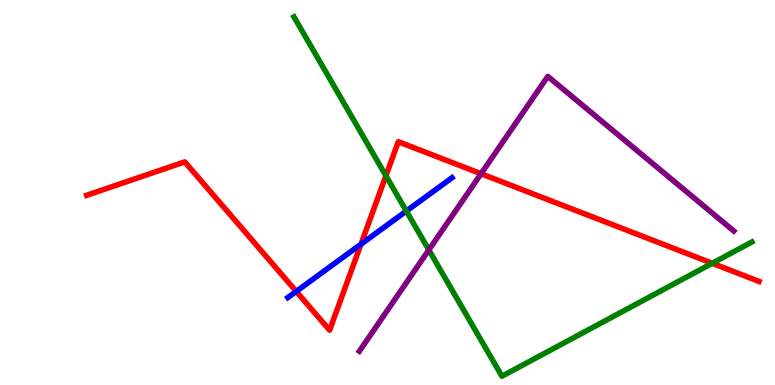[{'lines': ['blue', 'red'], 'intersections': [{'x': 3.82, 'y': 2.43}, {'x': 4.66, 'y': 3.66}]}, {'lines': ['green', 'red'], 'intersections': [{'x': 4.98, 'y': 5.43}, {'x': 9.19, 'y': 3.16}]}, {'lines': ['purple', 'red'], 'intersections': [{'x': 6.21, 'y': 5.49}]}, {'lines': ['blue', 'green'], 'intersections': [{'x': 5.24, 'y': 4.52}]}, {'lines': ['blue', 'purple'], 'intersections': []}, {'lines': ['green', 'purple'], 'intersections': [{'x': 5.53, 'y': 3.51}]}]